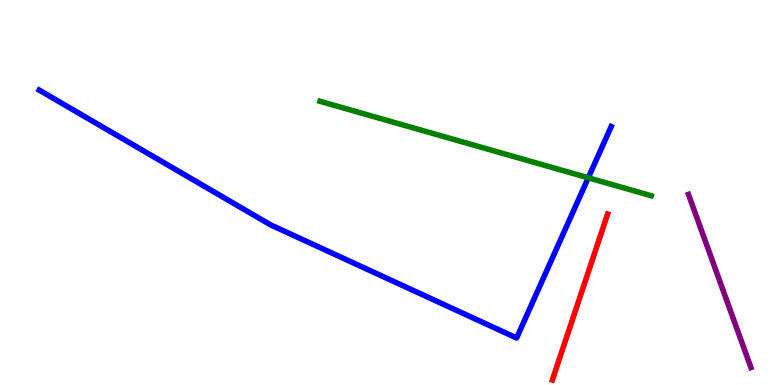[{'lines': ['blue', 'red'], 'intersections': []}, {'lines': ['green', 'red'], 'intersections': []}, {'lines': ['purple', 'red'], 'intersections': []}, {'lines': ['blue', 'green'], 'intersections': [{'x': 7.59, 'y': 5.38}]}, {'lines': ['blue', 'purple'], 'intersections': []}, {'lines': ['green', 'purple'], 'intersections': []}]